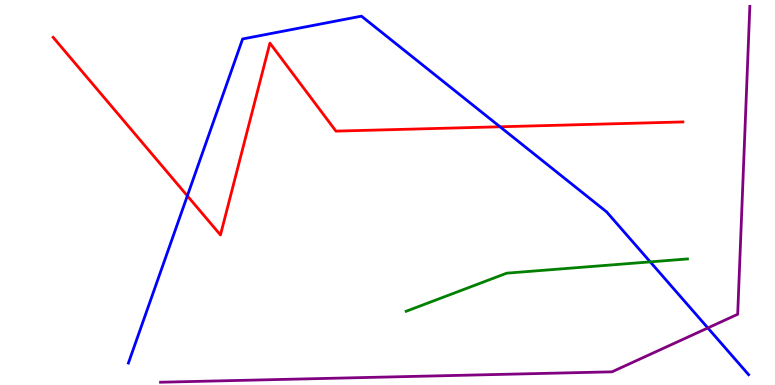[{'lines': ['blue', 'red'], 'intersections': [{'x': 2.42, 'y': 4.91}, {'x': 6.45, 'y': 6.71}]}, {'lines': ['green', 'red'], 'intersections': []}, {'lines': ['purple', 'red'], 'intersections': []}, {'lines': ['blue', 'green'], 'intersections': [{'x': 8.39, 'y': 3.2}]}, {'lines': ['blue', 'purple'], 'intersections': [{'x': 9.13, 'y': 1.48}]}, {'lines': ['green', 'purple'], 'intersections': []}]